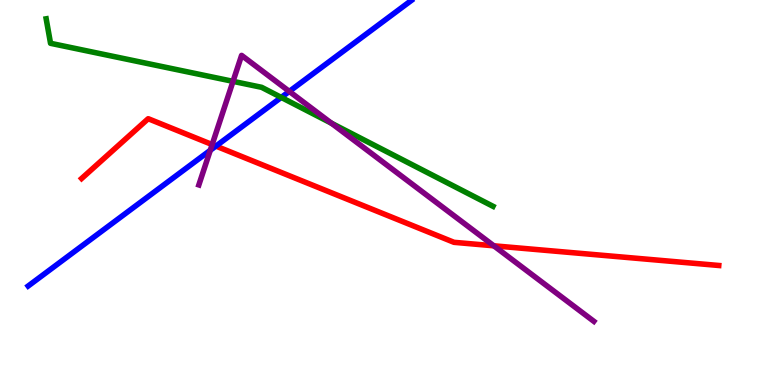[{'lines': ['blue', 'red'], 'intersections': [{'x': 2.79, 'y': 6.21}]}, {'lines': ['green', 'red'], 'intersections': []}, {'lines': ['purple', 'red'], 'intersections': [{'x': 2.74, 'y': 6.25}, {'x': 6.37, 'y': 3.62}]}, {'lines': ['blue', 'green'], 'intersections': [{'x': 3.63, 'y': 7.47}]}, {'lines': ['blue', 'purple'], 'intersections': [{'x': 2.71, 'y': 6.1}, {'x': 3.73, 'y': 7.63}]}, {'lines': ['green', 'purple'], 'intersections': [{'x': 3.01, 'y': 7.89}, {'x': 4.28, 'y': 6.8}]}]